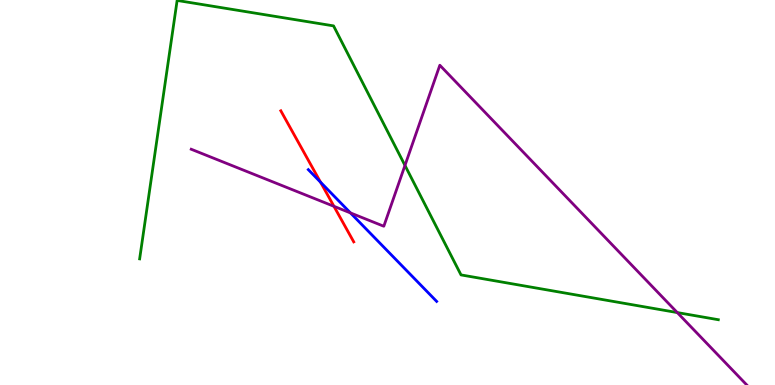[{'lines': ['blue', 'red'], 'intersections': [{'x': 4.14, 'y': 5.27}]}, {'lines': ['green', 'red'], 'intersections': []}, {'lines': ['purple', 'red'], 'intersections': [{'x': 4.31, 'y': 4.64}]}, {'lines': ['blue', 'green'], 'intersections': []}, {'lines': ['blue', 'purple'], 'intersections': [{'x': 4.52, 'y': 4.47}]}, {'lines': ['green', 'purple'], 'intersections': [{'x': 5.23, 'y': 5.7}, {'x': 8.74, 'y': 1.88}]}]